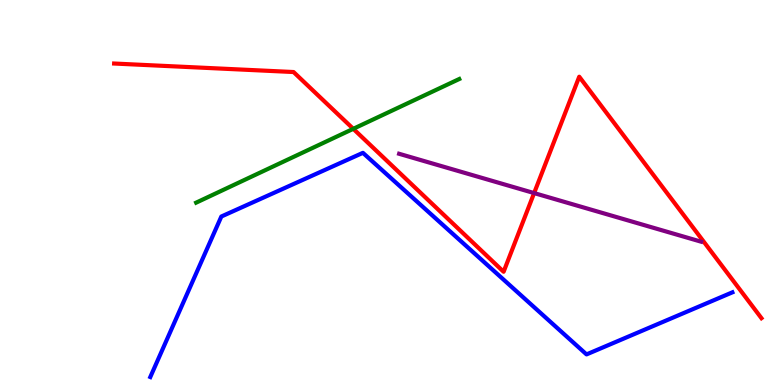[{'lines': ['blue', 'red'], 'intersections': []}, {'lines': ['green', 'red'], 'intersections': [{'x': 4.56, 'y': 6.65}]}, {'lines': ['purple', 'red'], 'intersections': [{'x': 6.89, 'y': 4.98}]}, {'lines': ['blue', 'green'], 'intersections': []}, {'lines': ['blue', 'purple'], 'intersections': []}, {'lines': ['green', 'purple'], 'intersections': []}]